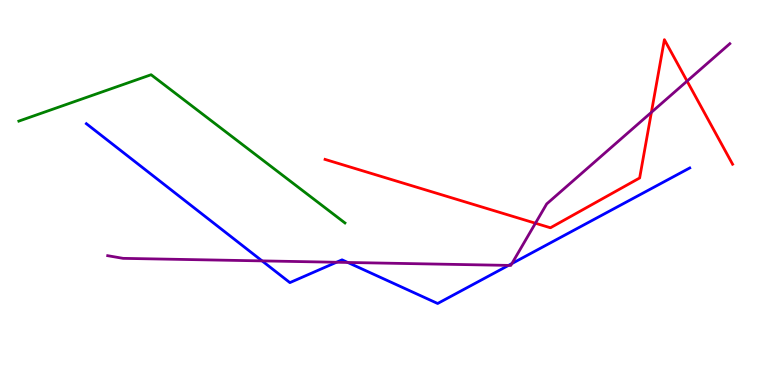[{'lines': ['blue', 'red'], 'intersections': []}, {'lines': ['green', 'red'], 'intersections': []}, {'lines': ['purple', 'red'], 'intersections': [{'x': 6.91, 'y': 4.2}, {'x': 8.41, 'y': 7.08}, {'x': 8.87, 'y': 7.89}]}, {'lines': ['blue', 'green'], 'intersections': []}, {'lines': ['blue', 'purple'], 'intersections': [{'x': 3.38, 'y': 3.22}, {'x': 4.34, 'y': 3.19}, {'x': 4.49, 'y': 3.18}, {'x': 6.56, 'y': 3.11}, {'x': 6.6, 'y': 3.15}]}, {'lines': ['green', 'purple'], 'intersections': []}]